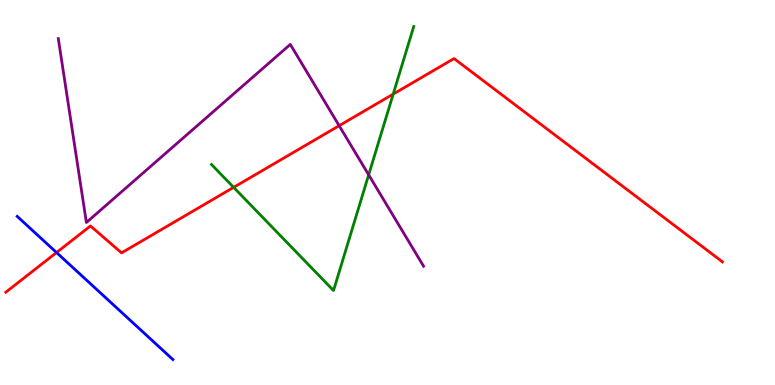[{'lines': ['blue', 'red'], 'intersections': [{'x': 0.729, 'y': 3.44}]}, {'lines': ['green', 'red'], 'intersections': [{'x': 3.01, 'y': 5.13}, {'x': 5.07, 'y': 7.56}]}, {'lines': ['purple', 'red'], 'intersections': [{'x': 4.38, 'y': 6.74}]}, {'lines': ['blue', 'green'], 'intersections': []}, {'lines': ['blue', 'purple'], 'intersections': []}, {'lines': ['green', 'purple'], 'intersections': [{'x': 4.76, 'y': 5.46}]}]